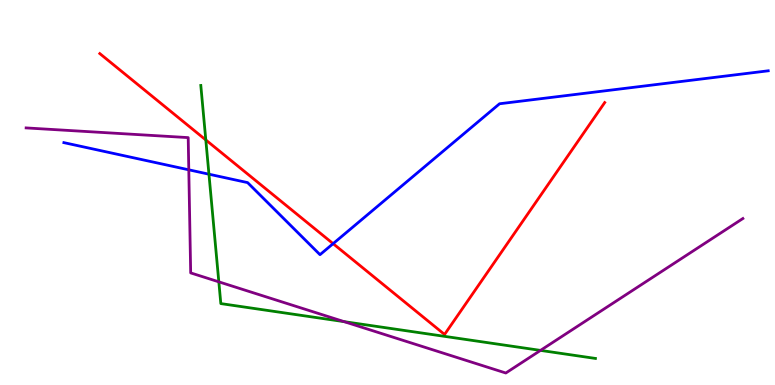[{'lines': ['blue', 'red'], 'intersections': [{'x': 4.3, 'y': 3.67}]}, {'lines': ['green', 'red'], 'intersections': [{'x': 2.66, 'y': 6.37}]}, {'lines': ['purple', 'red'], 'intersections': []}, {'lines': ['blue', 'green'], 'intersections': [{'x': 2.7, 'y': 5.48}]}, {'lines': ['blue', 'purple'], 'intersections': [{'x': 2.44, 'y': 5.59}]}, {'lines': ['green', 'purple'], 'intersections': [{'x': 2.82, 'y': 2.68}, {'x': 4.44, 'y': 1.65}, {'x': 6.97, 'y': 0.899}]}]